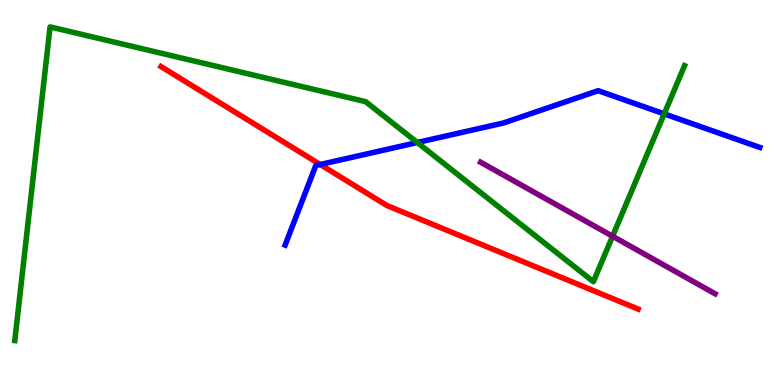[{'lines': ['blue', 'red'], 'intersections': [{'x': 4.13, 'y': 5.73}]}, {'lines': ['green', 'red'], 'intersections': []}, {'lines': ['purple', 'red'], 'intersections': []}, {'lines': ['blue', 'green'], 'intersections': [{'x': 5.38, 'y': 6.3}, {'x': 8.57, 'y': 7.04}]}, {'lines': ['blue', 'purple'], 'intersections': []}, {'lines': ['green', 'purple'], 'intersections': [{'x': 7.9, 'y': 3.86}]}]